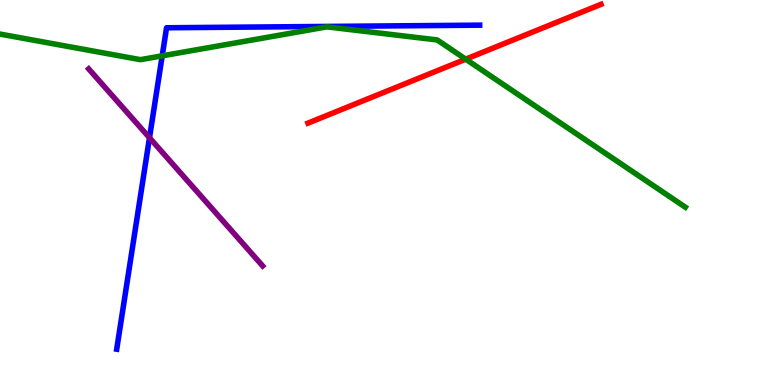[{'lines': ['blue', 'red'], 'intersections': []}, {'lines': ['green', 'red'], 'intersections': [{'x': 6.01, 'y': 8.46}]}, {'lines': ['purple', 'red'], 'intersections': []}, {'lines': ['blue', 'green'], 'intersections': [{'x': 2.09, 'y': 8.55}]}, {'lines': ['blue', 'purple'], 'intersections': [{'x': 1.93, 'y': 6.42}]}, {'lines': ['green', 'purple'], 'intersections': []}]